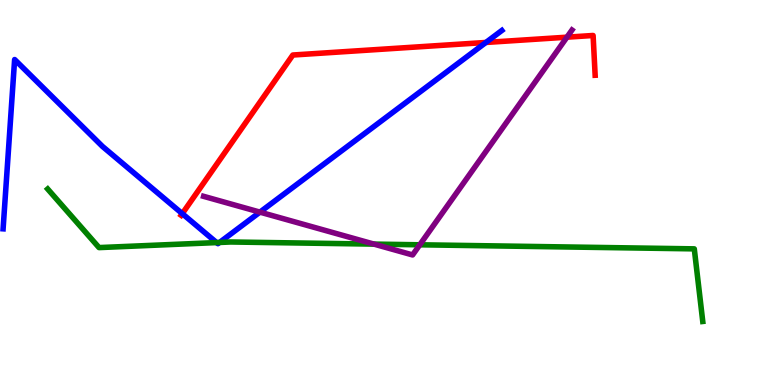[{'lines': ['blue', 'red'], 'intersections': [{'x': 2.35, 'y': 4.45}, {'x': 6.27, 'y': 8.9}]}, {'lines': ['green', 'red'], 'intersections': []}, {'lines': ['purple', 'red'], 'intersections': [{'x': 7.32, 'y': 9.03}]}, {'lines': ['blue', 'green'], 'intersections': [{'x': 2.8, 'y': 3.7}, {'x': 2.83, 'y': 3.7}]}, {'lines': ['blue', 'purple'], 'intersections': [{'x': 3.35, 'y': 4.49}]}, {'lines': ['green', 'purple'], 'intersections': [{'x': 4.83, 'y': 3.66}, {'x': 5.42, 'y': 3.64}]}]